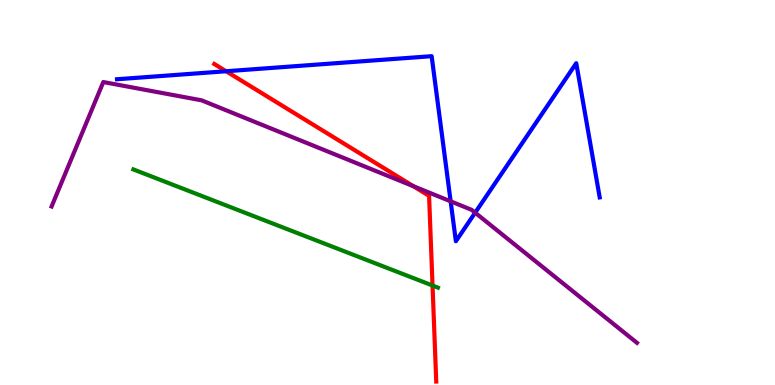[{'lines': ['blue', 'red'], 'intersections': [{'x': 2.92, 'y': 8.15}]}, {'lines': ['green', 'red'], 'intersections': [{'x': 5.58, 'y': 2.58}]}, {'lines': ['purple', 'red'], 'intersections': [{'x': 5.33, 'y': 5.16}]}, {'lines': ['blue', 'green'], 'intersections': []}, {'lines': ['blue', 'purple'], 'intersections': [{'x': 5.81, 'y': 4.77}, {'x': 6.13, 'y': 4.48}]}, {'lines': ['green', 'purple'], 'intersections': []}]